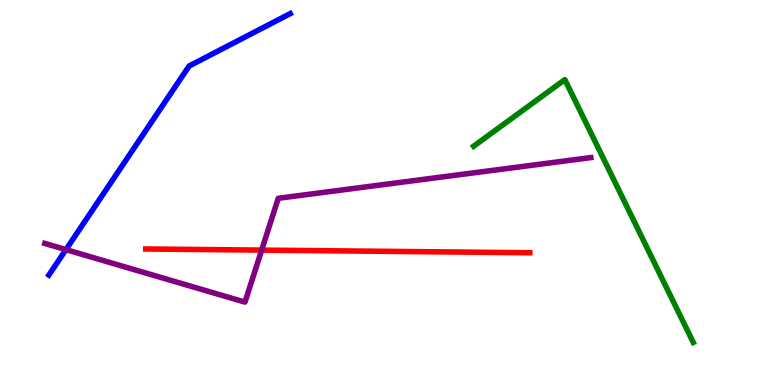[{'lines': ['blue', 'red'], 'intersections': []}, {'lines': ['green', 'red'], 'intersections': []}, {'lines': ['purple', 'red'], 'intersections': [{'x': 3.38, 'y': 3.5}]}, {'lines': ['blue', 'green'], 'intersections': []}, {'lines': ['blue', 'purple'], 'intersections': [{'x': 0.851, 'y': 3.52}]}, {'lines': ['green', 'purple'], 'intersections': []}]